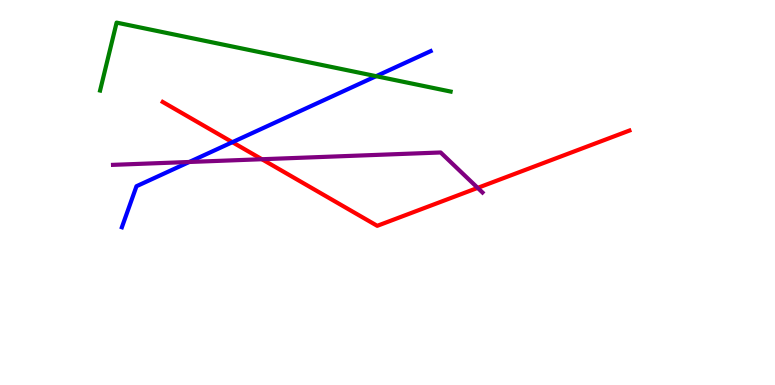[{'lines': ['blue', 'red'], 'intersections': [{'x': 3.0, 'y': 6.31}]}, {'lines': ['green', 'red'], 'intersections': []}, {'lines': ['purple', 'red'], 'intersections': [{'x': 3.38, 'y': 5.86}, {'x': 6.16, 'y': 5.12}]}, {'lines': ['blue', 'green'], 'intersections': [{'x': 4.85, 'y': 8.02}]}, {'lines': ['blue', 'purple'], 'intersections': [{'x': 2.44, 'y': 5.79}]}, {'lines': ['green', 'purple'], 'intersections': []}]